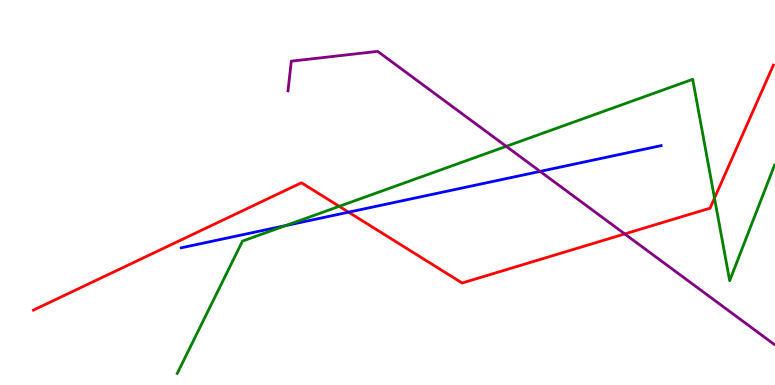[{'lines': ['blue', 'red'], 'intersections': [{'x': 4.5, 'y': 4.49}]}, {'lines': ['green', 'red'], 'intersections': [{'x': 4.38, 'y': 4.64}, {'x': 9.22, 'y': 4.86}]}, {'lines': ['purple', 'red'], 'intersections': [{'x': 8.06, 'y': 3.92}]}, {'lines': ['blue', 'green'], 'intersections': [{'x': 3.69, 'y': 4.14}]}, {'lines': ['blue', 'purple'], 'intersections': [{'x': 6.97, 'y': 5.55}]}, {'lines': ['green', 'purple'], 'intersections': [{'x': 6.53, 'y': 6.2}]}]